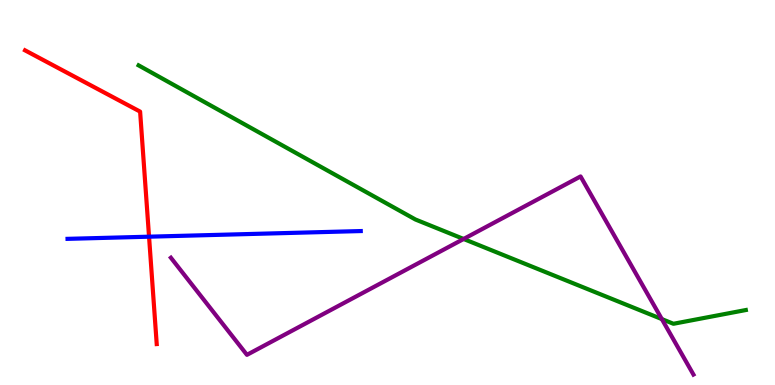[{'lines': ['blue', 'red'], 'intersections': [{'x': 1.92, 'y': 3.85}]}, {'lines': ['green', 'red'], 'intersections': []}, {'lines': ['purple', 'red'], 'intersections': []}, {'lines': ['blue', 'green'], 'intersections': []}, {'lines': ['blue', 'purple'], 'intersections': []}, {'lines': ['green', 'purple'], 'intersections': [{'x': 5.98, 'y': 3.79}, {'x': 8.54, 'y': 1.71}]}]